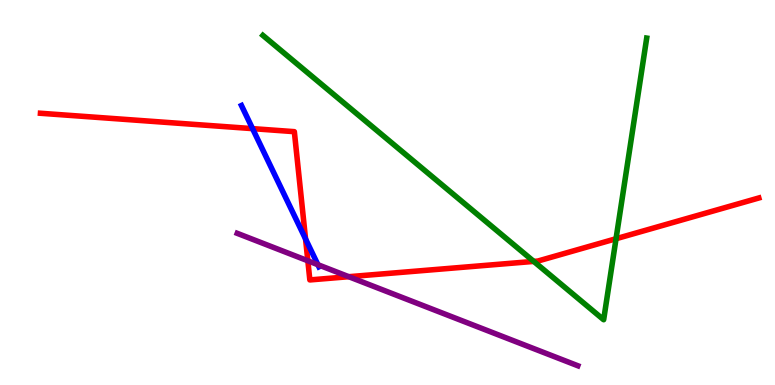[{'lines': ['blue', 'red'], 'intersections': [{'x': 3.26, 'y': 6.66}, {'x': 3.94, 'y': 3.79}]}, {'lines': ['green', 'red'], 'intersections': [{'x': 6.89, 'y': 3.21}, {'x': 7.95, 'y': 3.8}]}, {'lines': ['purple', 'red'], 'intersections': [{'x': 3.97, 'y': 3.23}, {'x': 4.5, 'y': 2.81}]}, {'lines': ['blue', 'green'], 'intersections': []}, {'lines': ['blue', 'purple'], 'intersections': [{'x': 4.1, 'y': 3.12}]}, {'lines': ['green', 'purple'], 'intersections': []}]